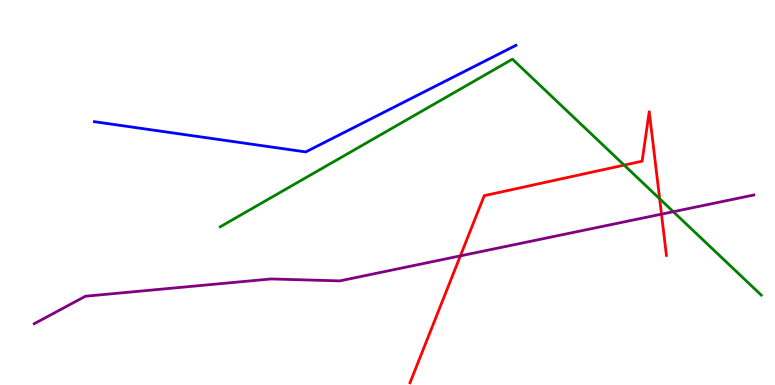[{'lines': ['blue', 'red'], 'intersections': []}, {'lines': ['green', 'red'], 'intersections': [{'x': 8.05, 'y': 5.71}, {'x': 8.51, 'y': 4.84}]}, {'lines': ['purple', 'red'], 'intersections': [{'x': 5.94, 'y': 3.35}, {'x': 8.54, 'y': 4.44}]}, {'lines': ['blue', 'green'], 'intersections': []}, {'lines': ['blue', 'purple'], 'intersections': []}, {'lines': ['green', 'purple'], 'intersections': [{'x': 8.69, 'y': 4.5}]}]